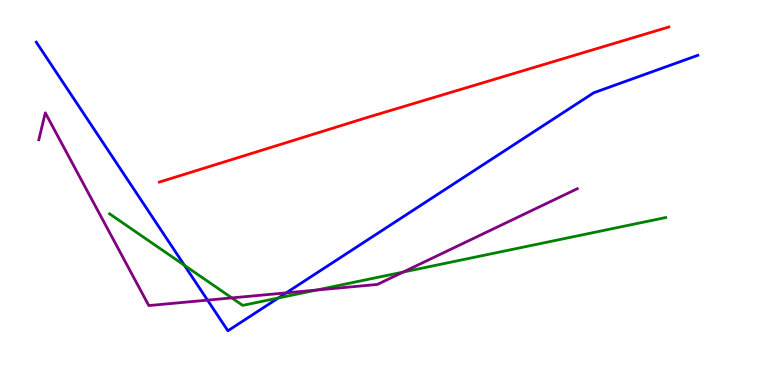[{'lines': ['blue', 'red'], 'intersections': []}, {'lines': ['green', 'red'], 'intersections': []}, {'lines': ['purple', 'red'], 'intersections': []}, {'lines': ['blue', 'green'], 'intersections': [{'x': 2.38, 'y': 3.11}, {'x': 3.59, 'y': 2.26}]}, {'lines': ['blue', 'purple'], 'intersections': [{'x': 2.68, 'y': 2.2}, {'x': 3.69, 'y': 2.39}]}, {'lines': ['green', 'purple'], 'intersections': [{'x': 2.99, 'y': 2.26}, {'x': 4.08, 'y': 2.47}, {'x': 5.2, 'y': 2.93}]}]